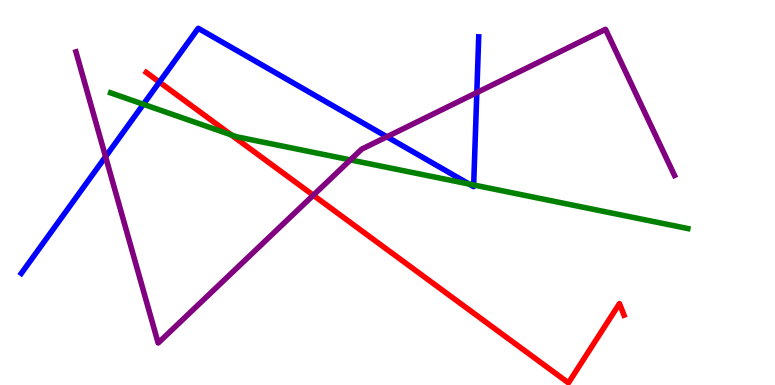[{'lines': ['blue', 'red'], 'intersections': [{'x': 2.06, 'y': 7.87}]}, {'lines': ['green', 'red'], 'intersections': [{'x': 2.98, 'y': 6.5}]}, {'lines': ['purple', 'red'], 'intersections': [{'x': 4.04, 'y': 4.93}]}, {'lines': ['blue', 'green'], 'intersections': [{'x': 1.85, 'y': 7.29}, {'x': 6.05, 'y': 5.22}, {'x': 6.11, 'y': 5.2}]}, {'lines': ['blue', 'purple'], 'intersections': [{'x': 1.36, 'y': 5.93}, {'x': 4.99, 'y': 6.45}, {'x': 6.15, 'y': 7.6}]}, {'lines': ['green', 'purple'], 'intersections': [{'x': 4.52, 'y': 5.85}]}]